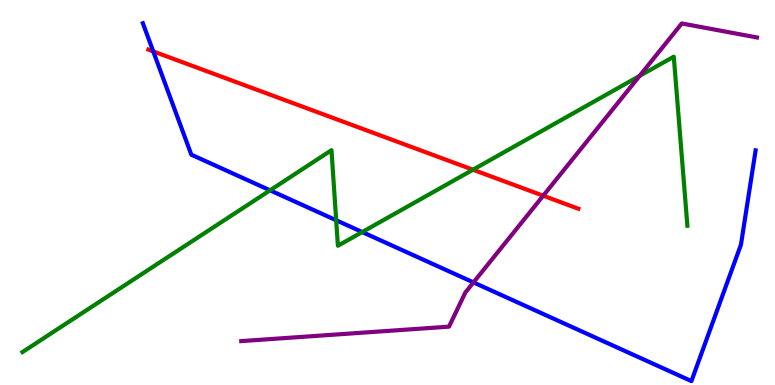[{'lines': ['blue', 'red'], 'intersections': [{'x': 1.98, 'y': 8.66}]}, {'lines': ['green', 'red'], 'intersections': [{'x': 6.1, 'y': 5.59}]}, {'lines': ['purple', 'red'], 'intersections': [{'x': 7.01, 'y': 4.92}]}, {'lines': ['blue', 'green'], 'intersections': [{'x': 3.48, 'y': 5.06}, {'x': 4.34, 'y': 4.28}, {'x': 4.67, 'y': 3.97}]}, {'lines': ['blue', 'purple'], 'intersections': [{'x': 6.11, 'y': 2.66}]}, {'lines': ['green', 'purple'], 'intersections': [{'x': 8.25, 'y': 8.03}]}]